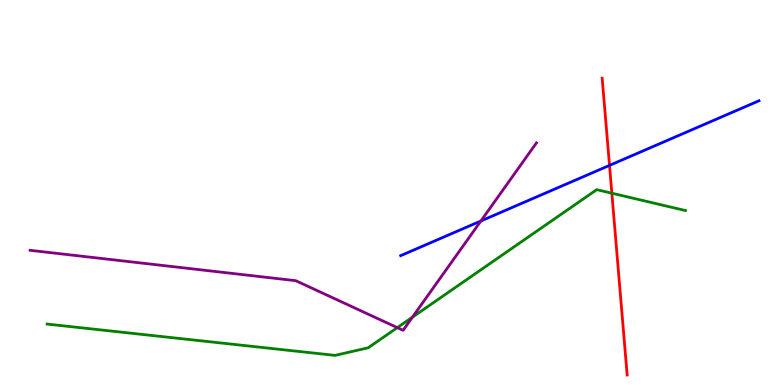[{'lines': ['blue', 'red'], 'intersections': [{'x': 7.86, 'y': 5.7}]}, {'lines': ['green', 'red'], 'intersections': [{'x': 7.89, 'y': 4.98}]}, {'lines': ['purple', 'red'], 'intersections': []}, {'lines': ['blue', 'green'], 'intersections': []}, {'lines': ['blue', 'purple'], 'intersections': [{'x': 6.2, 'y': 4.26}]}, {'lines': ['green', 'purple'], 'intersections': [{'x': 5.13, 'y': 1.49}, {'x': 5.32, 'y': 1.76}]}]